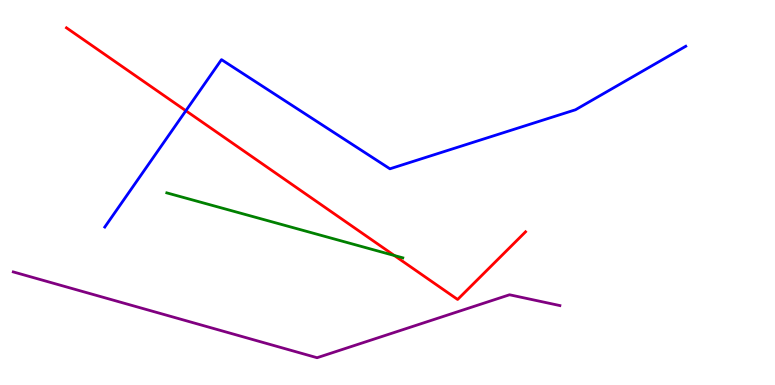[{'lines': ['blue', 'red'], 'intersections': [{'x': 2.4, 'y': 7.12}]}, {'lines': ['green', 'red'], 'intersections': [{'x': 5.09, 'y': 3.36}]}, {'lines': ['purple', 'red'], 'intersections': []}, {'lines': ['blue', 'green'], 'intersections': []}, {'lines': ['blue', 'purple'], 'intersections': []}, {'lines': ['green', 'purple'], 'intersections': []}]